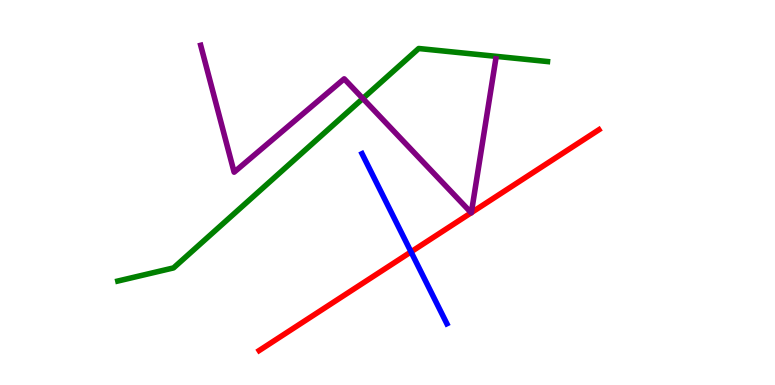[{'lines': ['blue', 'red'], 'intersections': [{'x': 5.3, 'y': 3.46}]}, {'lines': ['green', 'red'], 'intersections': []}, {'lines': ['purple', 'red'], 'intersections': [{'x': 6.08, 'y': 4.47}, {'x': 6.08, 'y': 4.48}]}, {'lines': ['blue', 'green'], 'intersections': []}, {'lines': ['blue', 'purple'], 'intersections': []}, {'lines': ['green', 'purple'], 'intersections': [{'x': 4.68, 'y': 7.44}]}]